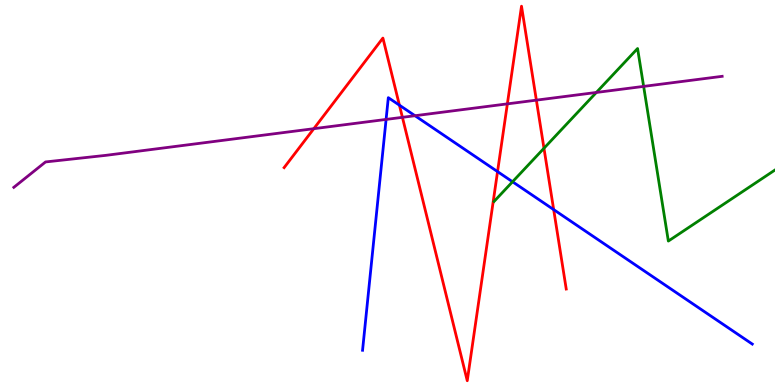[{'lines': ['blue', 'red'], 'intersections': [{'x': 5.15, 'y': 7.27}, {'x': 6.42, 'y': 5.54}, {'x': 7.14, 'y': 4.56}]}, {'lines': ['green', 'red'], 'intersections': [{'x': 7.02, 'y': 6.15}]}, {'lines': ['purple', 'red'], 'intersections': [{'x': 4.05, 'y': 6.66}, {'x': 5.19, 'y': 6.95}, {'x': 6.55, 'y': 7.3}, {'x': 6.92, 'y': 7.4}]}, {'lines': ['blue', 'green'], 'intersections': [{'x': 6.61, 'y': 5.28}]}, {'lines': ['blue', 'purple'], 'intersections': [{'x': 4.98, 'y': 6.9}, {'x': 5.35, 'y': 6.99}]}, {'lines': ['green', 'purple'], 'intersections': [{'x': 7.69, 'y': 7.6}, {'x': 8.3, 'y': 7.76}]}]